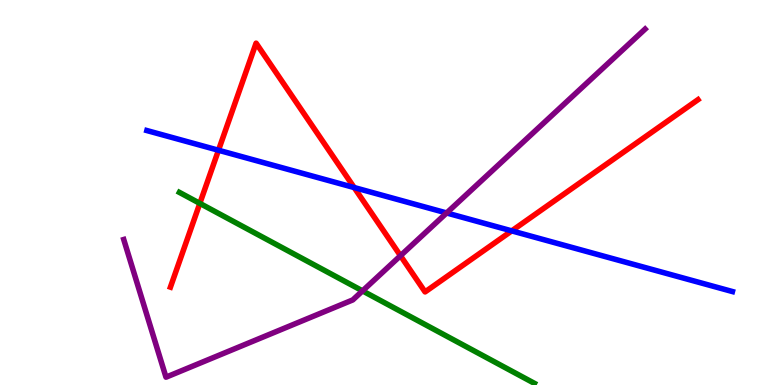[{'lines': ['blue', 'red'], 'intersections': [{'x': 2.82, 'y': 6.1}, {'x': 4.57, 'y': 5.13}, {'x': 6.6, 'y': 4.0}]}, {'lines': ['green', 'red'], 'intersections': [{'x': 2.58, 'y': 4.72}]}, {'lines': ['purple', 'red'], 'intersections': [{'x': 5.17, 'y': 3.36}]}, {'lines': ['blue', 'green'], 'intersections': []}, {'lines': ['blue', 'purple'], 'intersections': [{'x': 5.76, 'y': 4.47}]}, {'lines': ['green', 'purple'], 'intersections': [{'x': 4.68, 'y': 2.44}]}]